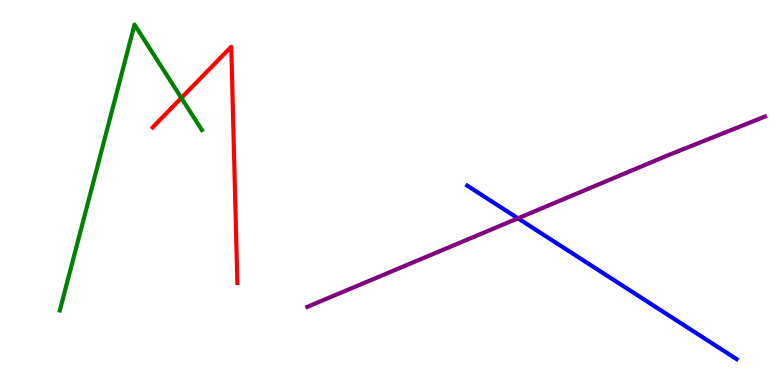[{'lines': ['blue', 'red'], 'intersections': []}, {'lines': ['green', 'red'], 'intersections': [{'x': 2.34, 'y': 7.46}]}, {'lines': ['purple', 'red'], 'intersections': []}, {'lines': ['blue', 'green'], 'intersections': []}, {'lines': ['blue', 'purple'], 'intersections': [{'x': 6.68, 'y': 4.33}]}, {'lines': ['green', 'purple'], 'intersections': []}]